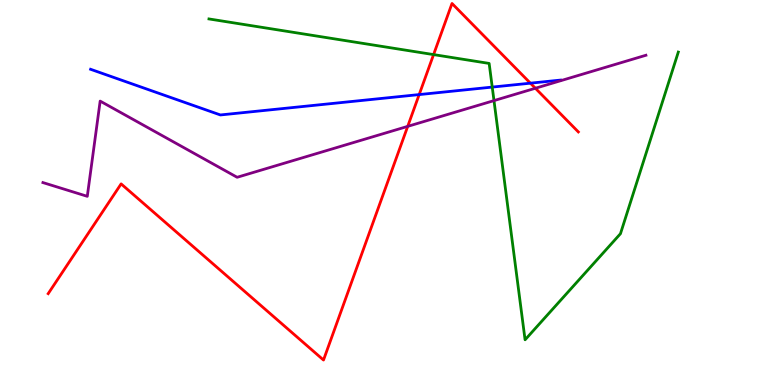[{'lines': ['blue', 'red'], 'intersections': [{'x': 5.41, 'y': 7.54}, {'x': 6.84, 'y': 7.84}]}, {'lines': ['green', 'red'], 'intersections': [{'x': 5.59, 'y': 8.58}]}, {'lines': ['purple', 'red'], 'intersections': [{'x': 5.26, 'y': 6.72}, {'x': 6.91, 'y': 7.71}]}, {'lines': ['blue', 'green'], 'intersections': [{'x': 6.35, 'y': 7.74}]}, {'lines': ['blue', 'purple'], 'intersections': []}, {'lines': ['green', 'purple'], 'intersections': [{'x': 6.37, 'y': 7.39}]}]